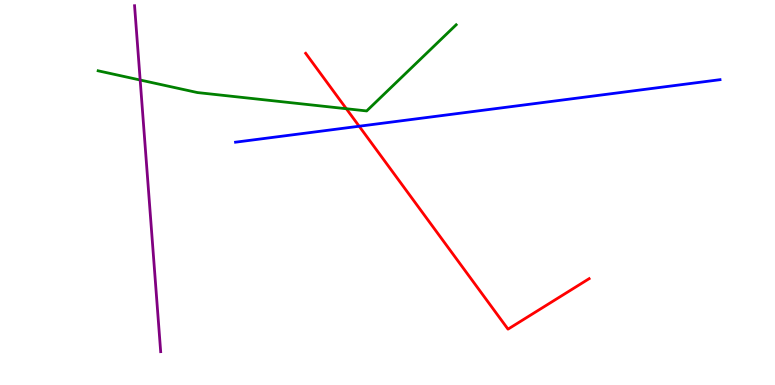[{'lines': ['blue', 'red'], 'intersections': [{'x': 4.63, 'y': 6.72}]}, {'lines': ['green', 'red'], 'intersections': [{'x': 4.47, 'y': 7.18}]}, {'lines': ['purple', 'red'], 'intersections': []}, {'lines': ['blue', 'green'], 'intersections': []}, {'lines': ['blue', 'purple'], 'intersections': []}, {'lines': ['green', 'purple'], 'intersections': [{'x': 1.81, 'y': 7.92}]}]